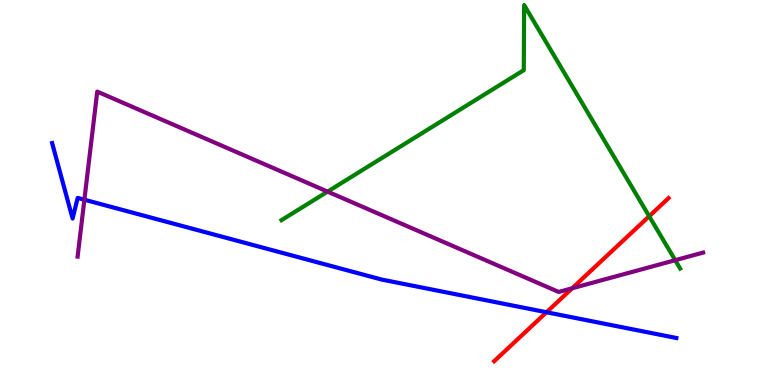[{'lines': ['blue', 'red'], 'intersections': [{'x': 7.05, 'y': 1.89}]}, {'lines': ['green', 'red'], 'intersections': [{'x': 8.38, 'y': 4.38}]}, {'lines': ['purple', 'red'], 'intersections': [{'x': 7.38, 'y': 2.51}]}, {'lines': ['blue', 'green'], 'intersections': []}, {'lines': ['blue', 'purple'], 'intersections': [{'x': 1.09, 'y': 4.81}]}, {'lines': ['green', 'purple'], 'intersections': [{'x': 4.23, 'y': 5.02}, {'x': 8.71, 'y': 3.24}]}]